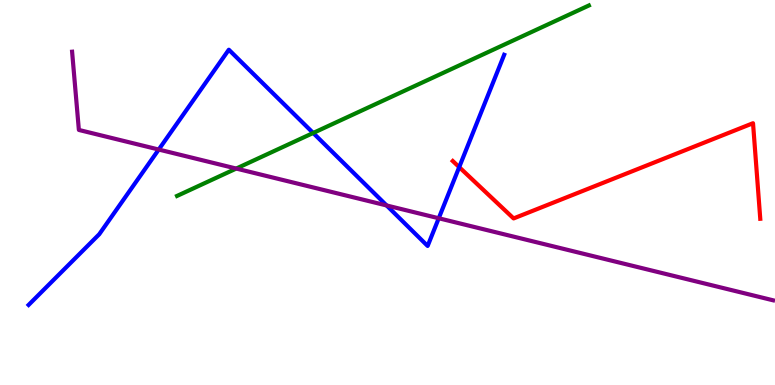[{'lines': ['blue', 'red'], 'intersections': [{'x': 5.93, 'y': 5.66}]}, {'lines': ['green', 'red'], 'intersections': []}, {'lines': ['purple', 'red'], 'intersections': []}, {'lines': ['blue', 'green'], 'intersections': [{'x': 4.04, 'y': 6.55}]}, {'lines': ['blue', 'purple'], 'intersections': [{'x': 2.05, 'y': 6.12}, {'x': 4.99, 'y': 4.66}, {'x': 5.66, 'y': 4.33}]}, {'lines': ['green', 'purple'], 'intersections': [{'x': 3.05, 'y': 5.62}]}]